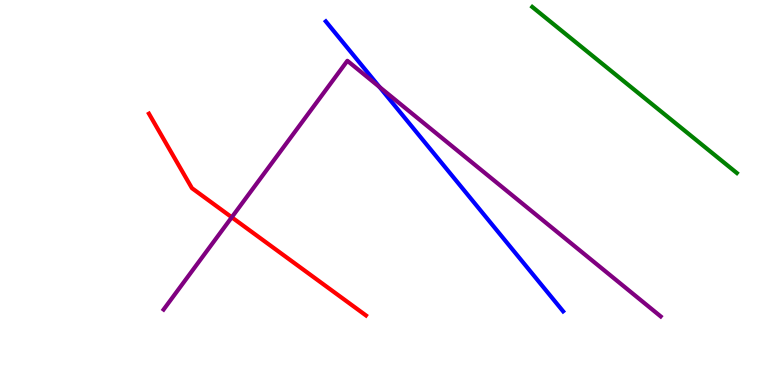[{'lines': ['blue', 'red'], 'intersections': []}, {'lines': ['green', 'red'], 'intersections': []}, {'lines': ['purple', 'red'], 'intersections': [{'x': 2.99, 'y': 4.36}]}, {'lines': ['blue', 'green'], 'intersections': []}, {'lines': ['blue', 'purple'], 'intersections': [{'x': 4.9, 'y': 7.74}]}, {'lines': ['green', 'purple'], 'intersections': []}]